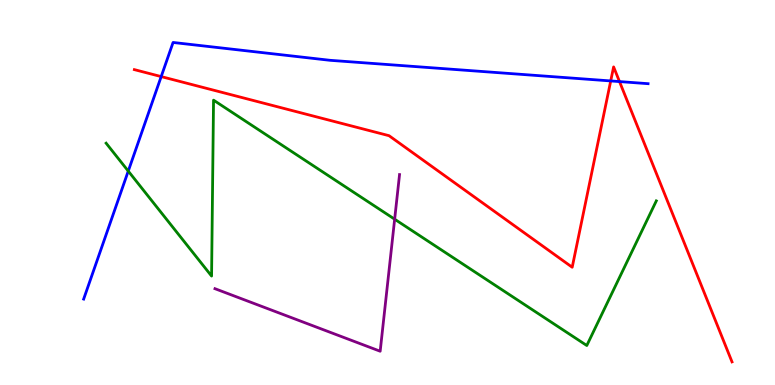[{'lines': ['blue', 'red'], 'intersections': [{'x': 2.08, 'y': 8.01}, {'x': 7.88, 'y': 7.9}, {'x': 7.99, 'y': 7.88}]}, {'lines': ['green', 'red'], 'intersections': []}, {'lines': ['purple', 'red'], 'intersections': []}, {'lines': ['blue', 'green'], 'intersections': [{'x': 1.65, 'y': 5.56}]}, {'lines': ['blue', 'purple'], 'intersections': []}, {'lines': ['green', 'purple'], 'intersections': [{'x': 5.09, 'y': 4.31}]}]